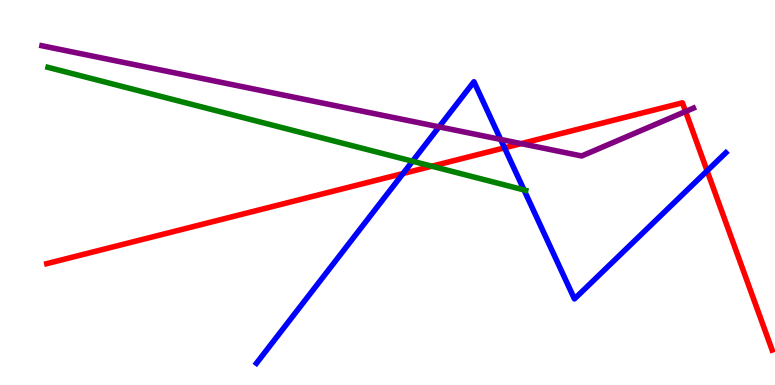[{'lines': ['blue', 'red'], 'intersections': [{'x': 5.2, 'y': 5.49}, {'x': 6.51, 'y': 6.16}, {'x': 9.12, 'y': 5.56}]}, {'lines': ['green', 'red'], 'intersections': [{'x': 5.57, 'y': 5.68}]}, {'lines': ['purple', 'red'], 'intersections': [{'x': 6.72, 'y': 6.27}, {'x': 8.85, 'y': 7.1}]}, {'lines': ['blue', 'green'], 'intersections': [{'x': 5.32, 'y': 5.81}, {'x': 6.76, 'y': 5.07}]}, {'lines': ['blue', 'purple'], 'intersections': [{'x': 5.67, 'y': 6.71}, {'x': 6.46, 'y': 6.38}]}, {'lines': ['green', 'purple'], 'intersections': []}]